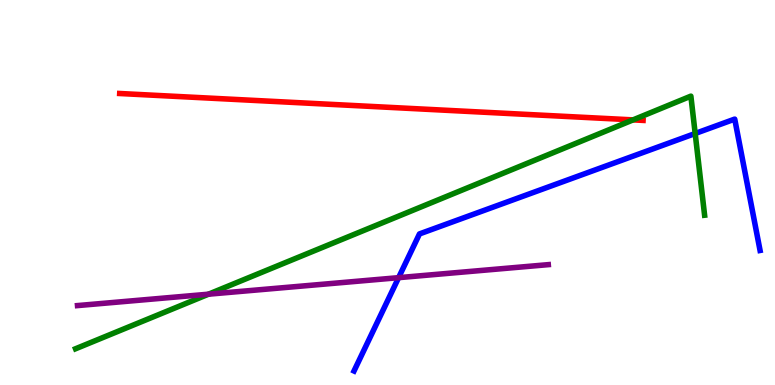[{'lines': ['blue', 'red'], 'intersections': []}, {'lines': ['green', 'red'], 'intersections': [{'x': 8.17, 'y': 6.89}]}, {'lines': ['purple', 'red'], 'intersections': []}, {'lines': ['blue', 'green'], 'intersections': [{'x': 8.97, 'y': 6.53}]}, {'lines': ['blue', 'purple'], 'intersections': [{'x': 5.14, 'y': 2.79}]}, {'lines': ['green', 'purple'], 'intersections': [{'x': 2.69, 'y': 2.36}]}]